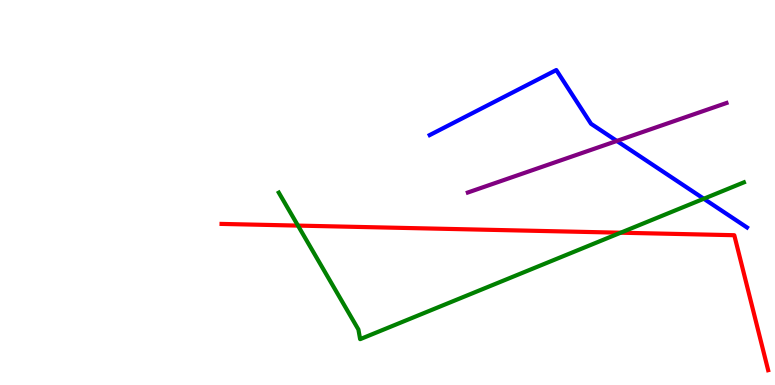[{'lines': ['blue', 'red'], 'intersections': []}, {'lines': ['green', 'red'], 'intersections': [{'x': 3.84, 'y': 4.14}, {'x': 8.01, 'y': 3.96}]}, {'lines': ['purple', 'red'], 'intersections': []}, {'lines': ['blue', 'green'], 'intersections': [{'x': 9.08, 'y': 4.84}]}, {'lines': ['blue', 'purple'], 'intersections': [{'x': 7.96, 'y': 6.34}]}, {'lines': ['green', 'purple'], 'intersections': []}]